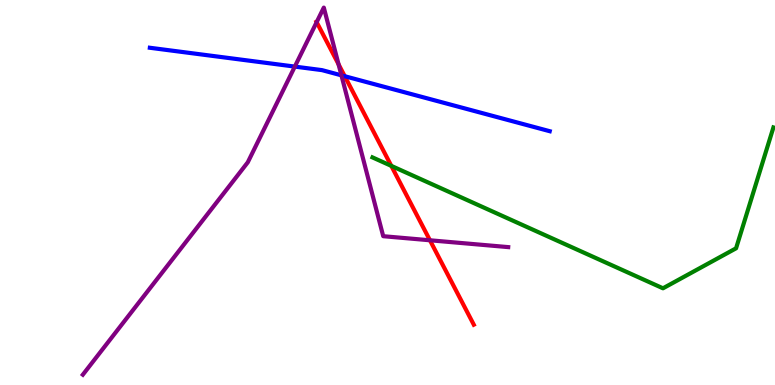[{'lines': ['blue', 'red'], 'intersections': [{'x': 4.45, 'y': 8.02}]}, {'lines': ['green', 'red'], 'intersections': [{'x': 5.05, 'y': 5.69}]}, {'lines': ['purple', 'red'], 'intersections': [{'x': 4.09, 'y': 9.42}, {'x': 4.37, 'y': 8.33}, {'x': 5.55, 'y': 3.76}]}, {'lines': ['blue', 'green'], 'intersections': []}, {'lines': ['blue', 'purple'], 'intersections': [{'x': 3.8, 'y': 8.27}, {'x': 4.41, 'y': 8.04}]}, {'lines': ['green', 'purple'], 'intersections': []}]